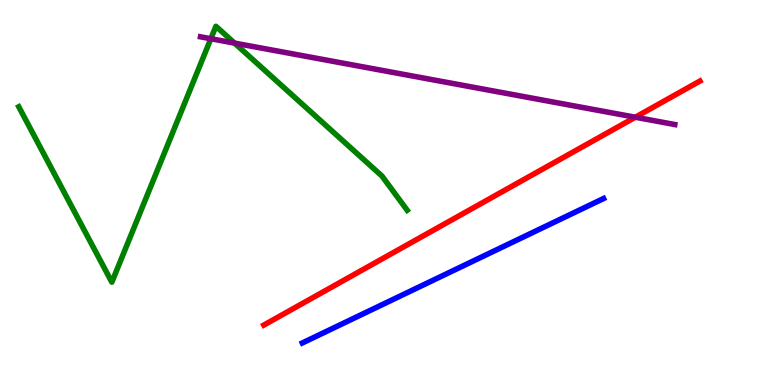[{'lines': ['blue', 'red'], 'intersections': []}, {'lines': ['green', 'red'], 'intersections': []}, {'lines': ['purple', 'red'], 'intersections': [{'x': 8.2, 'y': 6.96}]}, {'lines': ['blue', 'green'], 'intersections': []}, {'lines': ['blue', 'purple'], 'intersections': []}, {'lines': ['green', 'purple'], 'intersections': [{'x': 2.72, 'y': 8.99}, {'x': 3.03, 'y': 8.88}]}]